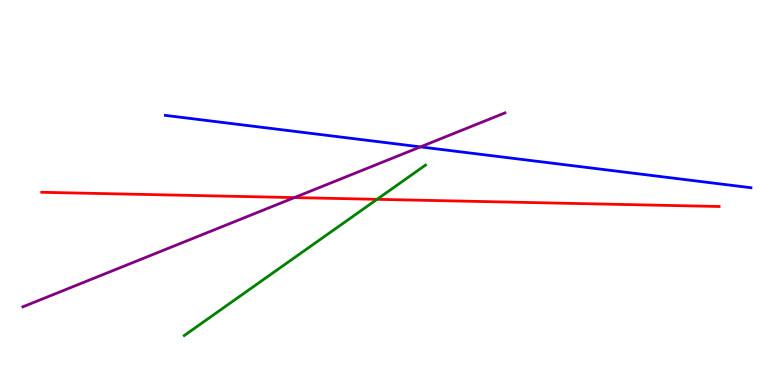[{'lines': ['blue', 'red'], 'intersections': []}, {'lines': ['green', 'red'], 'intersections': [{'x': 4.87, 'y': 4.82}]}, {'lines': ['purple', 'red'], 'intersections': [{'x': 3.8, 'y': 4.87}]}, {'lines': ['blue', 'green'], 'intersections': []}, {'lines': ['blue', 'purple'], 'intersections': [{'x': 5.43, 'y': 6.18}]}, {'lines': ['green', 'purple'], 'intersections': []}]